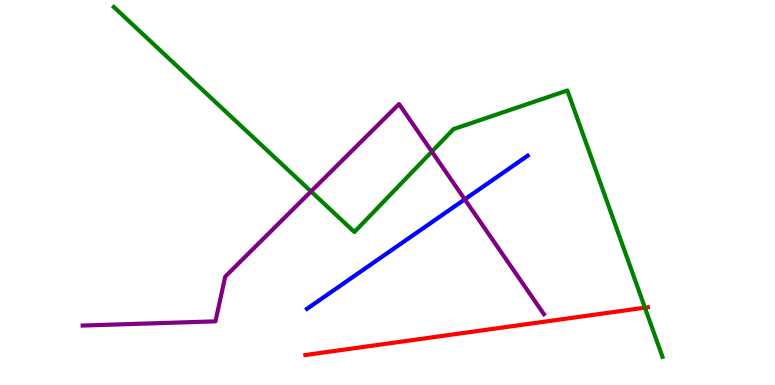[{'lines': ['blue', 'red'], 'intersections': []}, {'lines': ['green', 'red'], 'intersections': [{'x': 8.32, 'y': 2.01}]}, {'lines': ['purple', 'red'], 'intersections': []}, {'lines': ['blue', 'green'], 'intersections': []}, {'lines': ['blue', 'purple'], 'intersections': [{'x': 6.0, 'y': 4.82}]}, {'lines': ['green', 'purple'], 'intersections': [{'x': 4.01, 'y': 5.03}, {'x': 5.57, 'y': 6.06}]}]